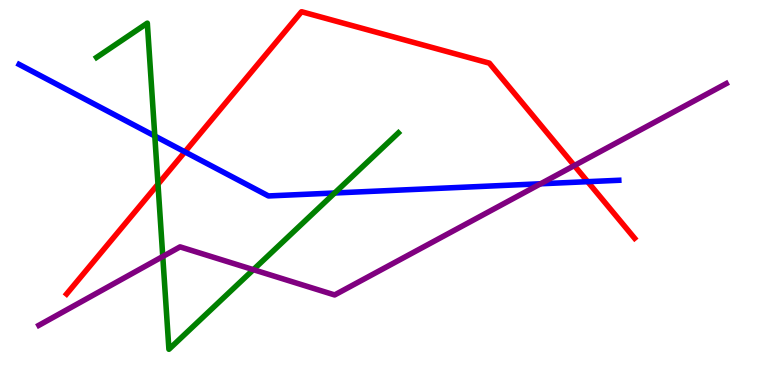[{'lines': ['blue', 'red'], 'intersections': [{'x': 2.39, 'y': 6.06}, {'x': 7.58, 'y': 5.28}]}, {'lines': ['green', 'red'], 'intersections': [{'x': 2.04, 'y': 5.22}]}, {'lines': ['purple', 'red'], 'intersections': [{'x': 7.41, 'y': 5.7}]}, {'lines': ['blue', 'green'], 'intersections': [{'x': 2.0, 'y': 6.47}, {'x': 4.32, 'y': 4.99}]}, {'lines': ['blue', 'purple'], 'intersections': [{'x': 6.98, 'y': 5.23}]}, {'lines': ['green', 'purple'], 'intersections': [{'x': 2.1, 'y': 3.34}, {'x': 3.27, 'y': 3.0}]}]